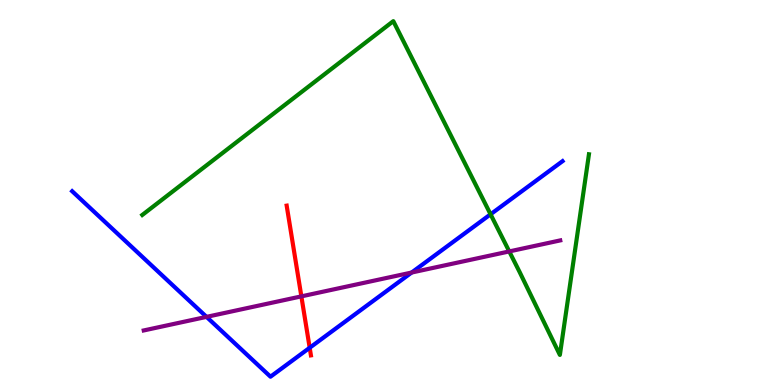[{'lines': ['blue', 'red'], 'intersections': [{'x': 4.0, 'y': 0.967}]}, {'lines': ['green', 'red'], 'intersections': []}, {'lines': ['purple', 'red'], 'intersections': [{'x': 3.89, 'y': 2.3}]}, {'lines': ['blue', 'green'], 'intersections': [{'x': 6.33, 'y': 4.43}]}, {'lines': ['blue', 'purple'], 'intersections': [{'x': 2.66, 'y': 1.77}, {'x': 5.31, 'y': 2.92}]}, {'lines': ['green', 'purple'], 'intersections': [{'x': 6.57, 'y': 3.47}]}]